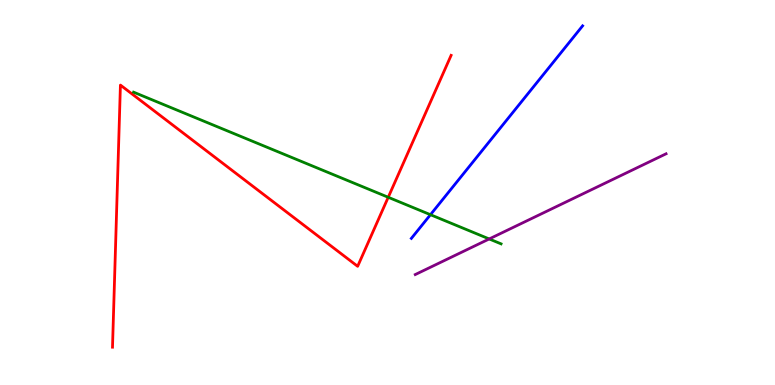[{'lines': ['blue', 'red'], 'intersections': []}, {'lines': ['green', 'red'], 'intersections': [{'x': 5.01, 'y': 4.88}]}, {'lines': ['purple', 'red'], 'intersections': []}, {'lines': ['blue', 'green'], 'intersections': [{'x': 5.55, 'y': 4.42}]}, {'lines': ['blue', 'purple'], 'intersections': []}, {'lines': ['green', 'purple'], 'intersections': [{'x': 6.31, 'y': 3.79}]}]